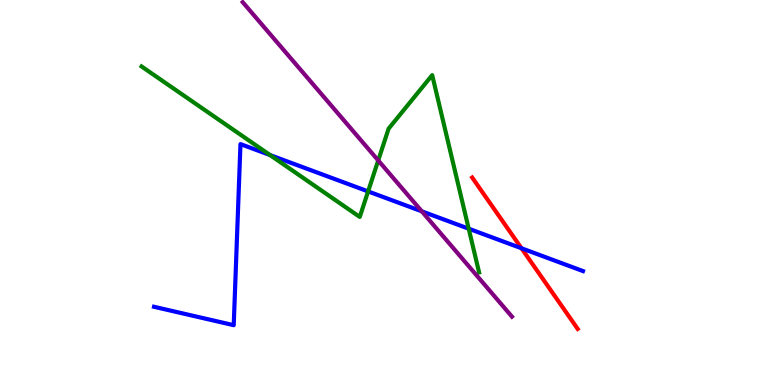[{'lines': ['blue', 'red'], 'intersections': [{'x': 6.73, 'y': 3.55}]}, {'lines': ['green', 'red'], 'intersections': []}, {'lines': ['purple', 'red'], 'intersections': []}, {'lines': ['blue', 'green'], 'intersections': [{'x': 3.48, 'y': 5.97}, {'x': 4.75, 'y': 5.03}, {'x': 6.05, 'y': 4.06}]}, {'lines': ['blue', 'purple'], 'intersections': [{'x': 5.44, 'y': 4.51}]}, {'lines': ['green', 'purple'], 'intersections': [{'x': 4.88, 'y': 5.83}]}]